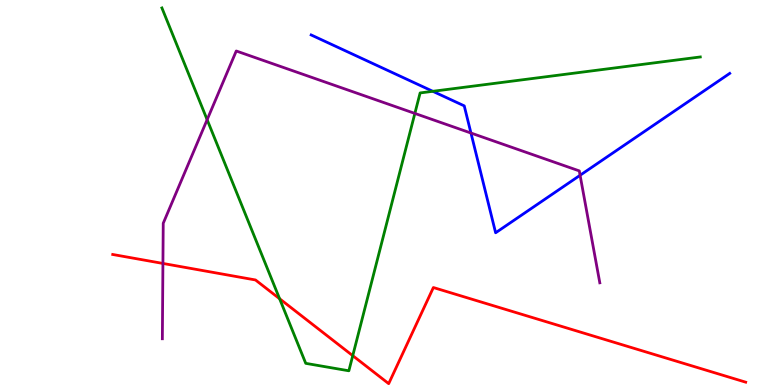[{'lines': ['blue', 'red'], 'intersections': []}, {'lines': ['green', 'red'], 'intersections': [{'x': 3.61, 'y': 2.24}, {'x': 4.55, 'y': 0.762}]}, {'lines': ['purple', 'red'], 'intersections': [{'x': 2.1, 'y': 3.16}]}, {'lines': ['blue', 'green'], 'intersections': [{'x': 5.58, 'y': 7.63}]}, {'lines': ['blue', 'purple'], 'intersections': [{'x': 6.08, 'y': 6.54}, {'x': 7.49, 'y': 5.45}]}, {'lines': ['green', 'purple'], 'intersections': [{'x': 2.67, 'y': 6.89}, {'x': 5.35, 'y': 7.05}]}]